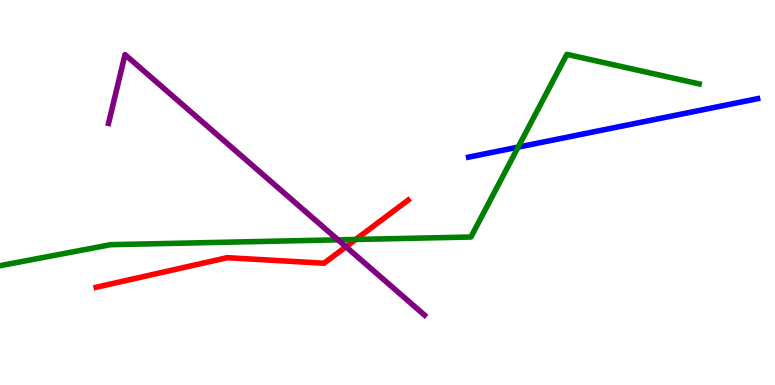[{'lines': ['blue', 'red'], 'intersections': []}, {'lines': ['green', 'red'], 'intersections': [{'x': 4.59, 'y': 3.78}]}, {'lines': ['purple', 'red'], 'intersections': [{'x': 4.46, 'y': 3.59}]}, {'lines': ['blue', 'green'], 'intersections': [{'x': 6.69, 'y': 6.18}]}, {'lines': ['blue', 'purple'], 'intersections': []}, {'lines': ['green', 'purple'], 'intersections': [{'x': 4.36, 'y': 3.77}]}]